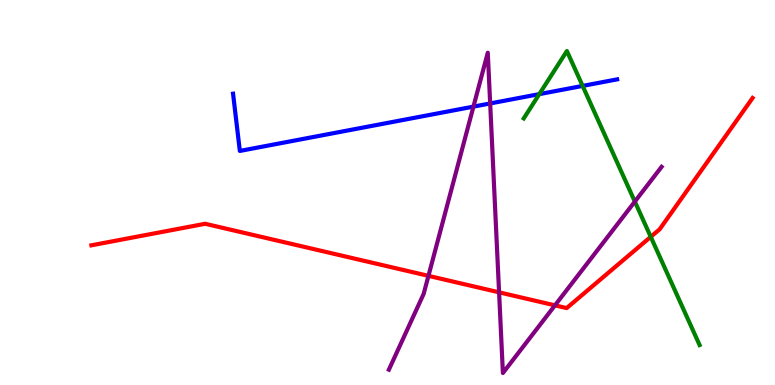[{'lines': ['blue', 'red'], 'intersections': []}, {'lines': ['green', 'red'], 'intersections': [{'x': 8.4, 'y': 3.85}]}, {'lines': ['purple', 'red'], 'intersections': [{'x': 5.53, 'y': 2.84}, {'x': 6.44, 'y': 2.41}, {'x': 7.16, 'y': 2.07}]}, {'lines': ['blue', 'green'], 'intersections': [{'x': 6.96, 'y': 7.56}, {'x': 7.52, 'y': 7.77}]}, {'lines': ['blue', 'purple'], 'intersections': [{'x': 6.11, 'y': 7.23}, {'x': 6.32, 'y': 7.31}]}, {'lines': ['green', 'purple'], 'intersections': [{'x': 8.19, 'y': 4.76}]}]